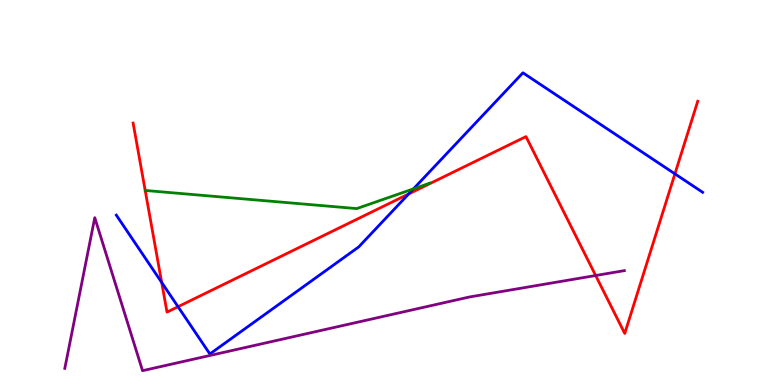[{'lines': ['blue', 'red'], 'intersections': [{'x': 2.09, 'y': 2.66}, {'x': 2.3, 'y': 2.03}, {'x': 5.27, 'y': 4.96}, {'x': 8.71, 'y': 5.48}]}, {'lines': ['green', 'red'], 'intersections': []}, {'lines': ['purple', 'red'], 'intersections': [{'x': 7.69, 'y': 2.84}]}, {'lines': ['blue', 'green'], 'intersections': [{'x': 5.34, 'y': 5.09}]}, {'lines': ['blue', 'purple'], 'intersections': []}, {'lines': ['green', 'purple'], 'intersections': []}]